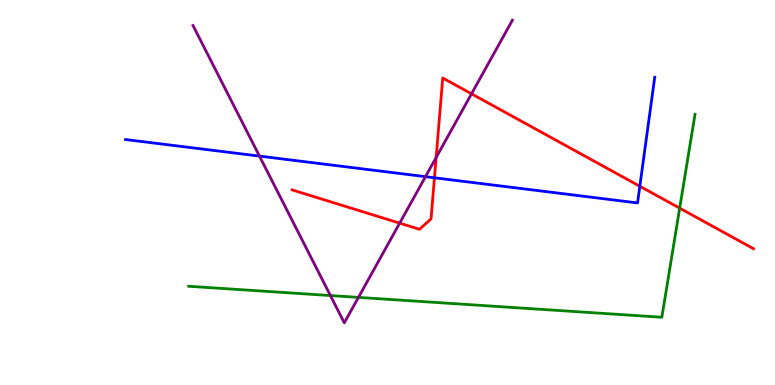[{'lines': ['blue', 'red'], 'intersections': [{'x': 5.61, 'y': 5.38}, {'x': 8.26, 'y': 5.16}]}, {'lines': ['green', 'red'], 'intersections': [{'x': 8.77, 'y': 4.59}]}, {'lines': ['purple', 'red'], 'intersections': [{'x': 5.16, 'y': 4.2}, {'x': 5.63, 'y': 5.91}, {'x': 6.08, 'y': 7.56}]}, {'lines': ['blue', 'green'], 'intersections': []}, {'lines': ['blue', 'purple'], 'intersections': [{'x': 3.35, 'y': 5.95}, {'x': 5.49, 'y': 5.41}]}, {'lines': ['green', 'purple'], 'intersections': [{'x': 4.26, 'y': 2.32}, {'x': 4.62, 'y': 2.28}]}]